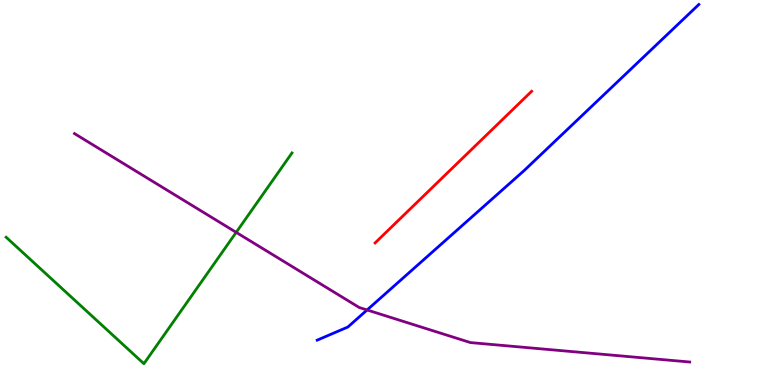[{'lines': ['blue', 'red'], 'intersections': []}, {'lines': ['green', 'red'], 'intersections': []}, {'lines': ['purple', 'red'], 'intersections': []}, {'lines': ['blue', 'green'], 'intersections': []}, {'lines': ['blue', 'purple'], 'intersections': [{'x': 4.74, 'y': 1.95}]}, {'lines': ['green', 'purple'], 'intersections': [{'x': 3.05, 'y': 3.96}]}]